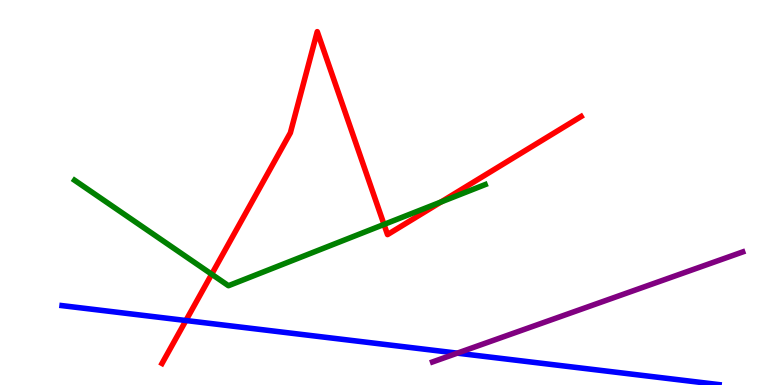[{'lines': ['blue', 'red'], 'intersections': [{'x': 2.4, 'y': 1.67}]}, {'lines': ['green', 'red'], 'intersections': [{'x': 2.73, 'y': 2.88}, {'x': 4.95, 'y': 4.17}, {'x': 5.69, 'y': 4.75}]}, {'lines': ['purple', 'red'], 'intersections': []}, {'lines': ['blue', 'green'], 'intersections': []}, {'lines': ['blue', 'purple'], 'intersections': [{'x': 5.9, 'y': 0.827}]}, {'lines': ['green', 'purple'], 'intersections': []}]